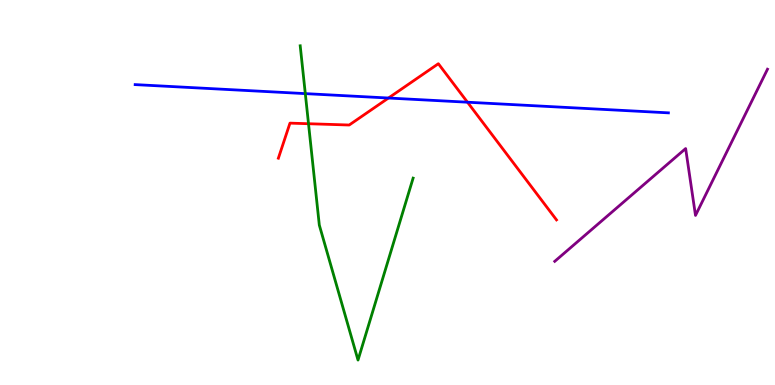[{'lines': ['blue', 'red'], 'intersections': [{'x': 5.01, 'y': 7.45}, {'x': 6.03, 'y': 7.35}]}, {'lines': ['green', 'red'], 'intersections': [{'x': 3.98, 'y': 6.79}]}, {'lines': ['purple', 'red'], 'intersections': []}, {'lines': ['blue', 'green'], 'intersections': [{'x': 3.94, 'y': 7.57}]}, {'lines': ['blue', 'purple'], 'intersections': []}, {'lines': ['green', 'purple'], 'intersections': []}]